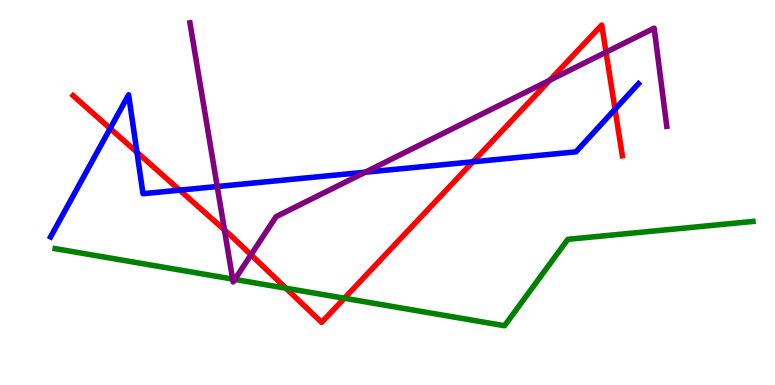[{'lines': ['blue', 'red'], 'intersections': [{'x': 1.42, 'y': 6.66}, {'x': 1.77, 'y': 6.05}, {'x': 2.32, 'y': 5.06}, {'x': 6.1, 'y': 5.8}, {'x': 7.94, 'y': 7.16}]}, {'lines': ['green', 'red'], 'intersections': [{'x': 3.69, 'y': 2.51}, {'x': 4.44, 'y': 2.25}]}, {'lines': ['purple', 'red'], 'intersections': [{'x': 2.9, 'y': 4.03}, {'x': 3.24, 'y': 3.38}, {'x': 7.09, 'y': 7.92}, {'x': 7.82, 'y': 8.64}]}, {'lines': ['blue', 'green'], 'intersections': []}, {'lines': ['blue', 'purple'], 'intersections': [{'x': 2.8, 'y': 5.16}, {'x': 4.71, 'y': 5.53}]}, {'lines': ['green', 'purple'], 'intersections': [{'x': 3.0, 'y': 2.75}, {'x': 3.03, 'y': 2.74}]}]